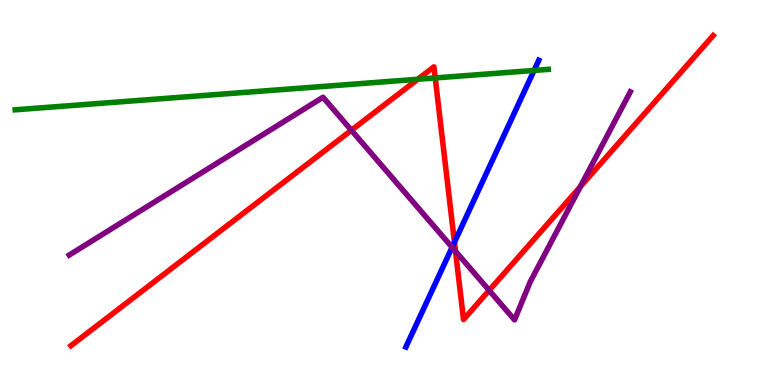[{'lines': ['blue', 'red'], 'intersections': [{'x': 5.86, 'y': 3.71}]}, {'lines': ['green', 'red'], 'intersections': [{'x': 5.39, 'y': 7.94}, {'x': 5.62, 'y': 7.98}]}, {'lines': ['purple', 'red'], 'intersections': [{'x': 4.53, 'y': 6.62}, {'x': 5.88, 'y': 3.47}, {'x': 6.31, 'y': 2.46}, {'x': 7.49, 'y': 5.15}]}, {'lines': ['blue', 'green'], 'intersections': [{'x': 6.89, 'y': 8.17}]}, {'lines': ['blue', 'purple'], 'intersections': [{'x': 5.83, 'y': 3.58}]}, {'lines': ['green', 'purple'], 'intersections': []}]